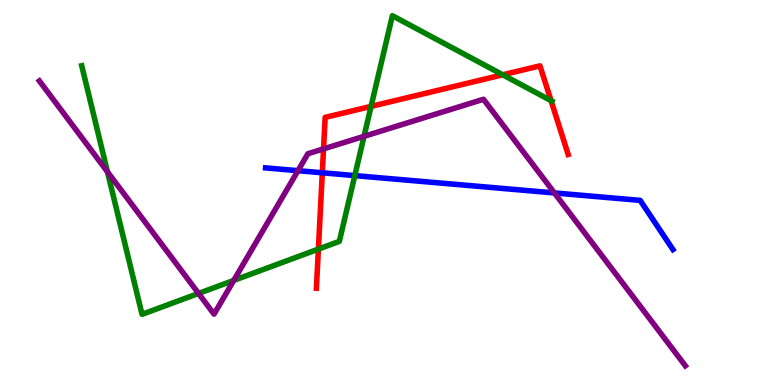[{'lines': ['blue', 'red'], 'intersections': [{'x': 4.16, 'y': 5.51}]}, {'lines': ['green', 'red'], 'intersections': [{'x': 4.11, 'y': 3.53}, {'x': 4.79, 'y': 7.24}, {'x': 6.49, 'y': 8.06}, {'x': 7.11, 'y': 7.39}]}, {'lines': ['purple', 'red'], 'intersections': [{'x': 4.17, 'y': 6.13}]}, {'lines': ['blue', 'green'], 'intersections': [{'x': 4.58, 'y': 5.44}]}, {'lines': ['blue', 'purple'], 'intersections': [{'x': 3.84, 'y': 5.57}, {'x': 7.15, 'y': 4.99}]}, {'lines': ['green', 'purple'], 'intersections': [{'x': 1.39, 'y': 5.54}, {'x': 2.56, 'y': 2.38}, {'x': 3.02, 'y': 2.72}, {'x': 4.7, 'y': 6.46}]}]